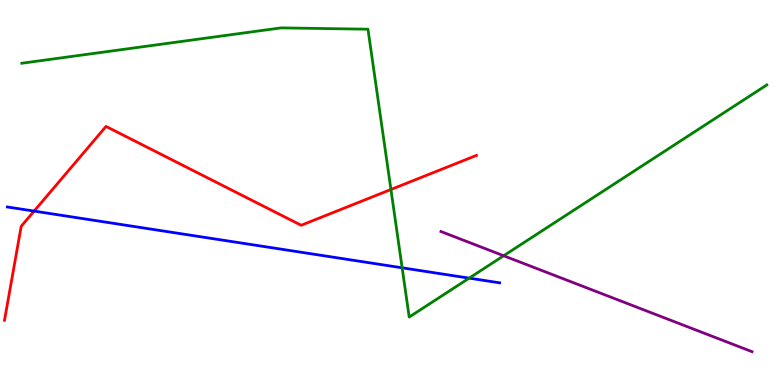[{'lines': ['blue', 'red'], 'intersections': [{'x': 0.44, 'y': 4.52}]}, {'lines': ['green', 'red'], 'intersections': [{'x': 5.04, 'y': 5.08}]}, {'lines': ['purple', 'red'], 'intersections': []}, {'lines': ['blue', 'green'], 'intersections': [{'x': 5.19, 'y': 3.04}, {'x': 6.05, 'y': 2.78}]}, {'lines': ['blue', 'purple'], 'intersections': []}, {'lines': ['green', 'purple'], 'intersections': [{'x': 6.5, 'y': 3.36}]}]